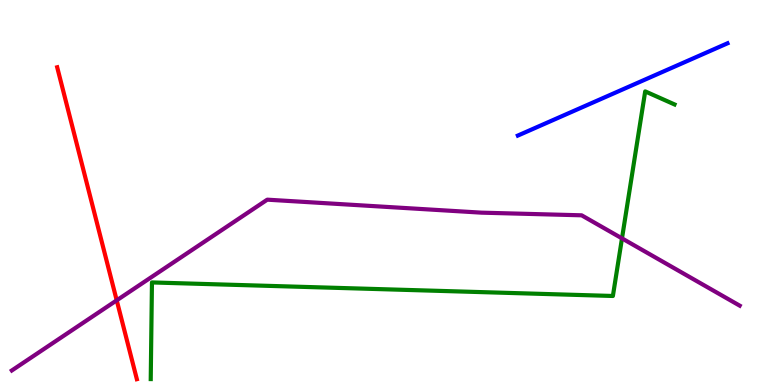[{'lines': ['blue', 'red'], 'intersections': []}, {'lines': ['green', 'red'], 'intersections': []}, {'lines': ['purple', 'red'], 'intersections': [{'x': 1.51, 'y': 2.2}]}, {'lines': ['blue', 'green'], 'intersections': []}, {'lines': ['blue', 'purple'], 'intersections': []}, {'lines': ['green', 'purple'], 'intersections': [{'x': 8.03, 'y': 3.81}]}]